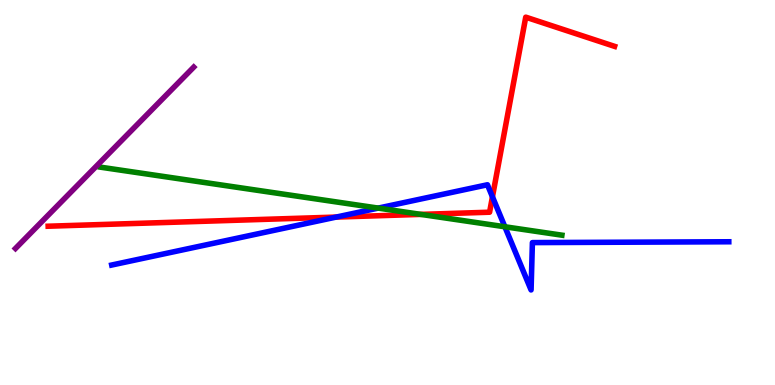[{'lines': ['blue', 'red'], 'intersections': [{'x': 4.34, 'y': 4.36}, {'x': 6.35, 'y': 4.89}]}, {'lines': ['green', 'red'], 'intersections': [{'x': 5.43, 'y': 4.43}]}, {'lines': ['purple', 'red'], 'intersections': []}, {'lines': ['blue', 'green'], 'intersections': [{'x': 4.88, 'y': 4.59}, {'x': 6.51, 'y': 4.11}]}, {'lines': ['blue', 'purple'], 'intersections': []}, {'lines': ['green', 'purple'], 'intersections': []}]